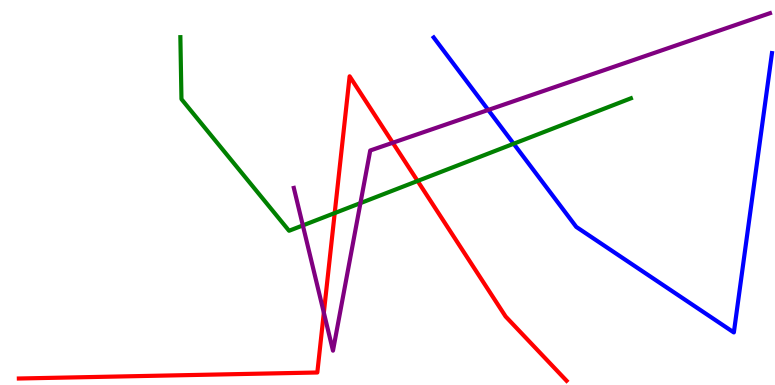[{'lines': ['blue', 'red'], 'intersections': []}, {'lines': ['green', 'red'], 'intersections': [{'x': 4.32, 'y': 4.47}, {'x': 5.39, 'y': 5.3}]}, {'lines': ['purple', 'red'], 'intersections': [{'x': 4.18, 'y': 1.88}, {'x': 5.07, 'y': 6.29}]}, {'lines': ['blue', 'green'], 'intersections': [{'x': 6.63, 'y': 6.27}]}, {'lines': ['blue', 'purple'], 'intersections': [{'x': 6.3, 'y': 7.14}]}, {'lines': ['green', 'purple'], 'intersections': [{'x': 3.91, 'y': 4.14}, {'x': 4.65, 'y': 4.72}]}]